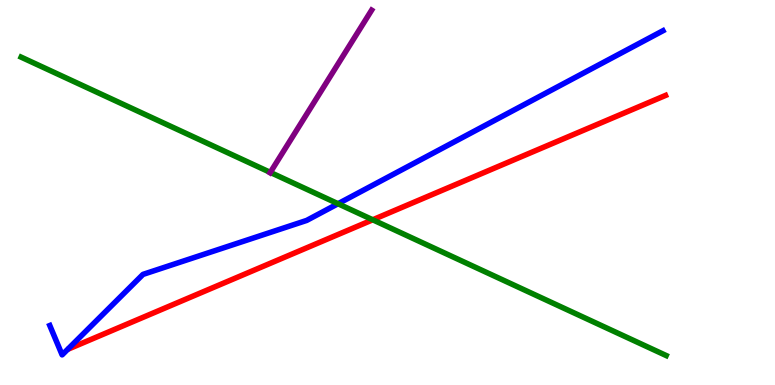[{'lines': ['blue', 'red'], 'intersections': []}, {'lines': ['green', 'red'], 'intersections': [{'x': 4.81, 'y': 4.29}]}, {'lines': ['purple', 'red'], 'intersections': []}, {'lines': ['blue', 'green'], 'intersections': [{'x': 4.36, 'y': 4.71}]}, {'lines': ['blue', 'purple'], 'intersections': []}, {'lines': ['green', 'purple'], 'intersections': [{'x': 3.49, 'y': 5.52}]}]